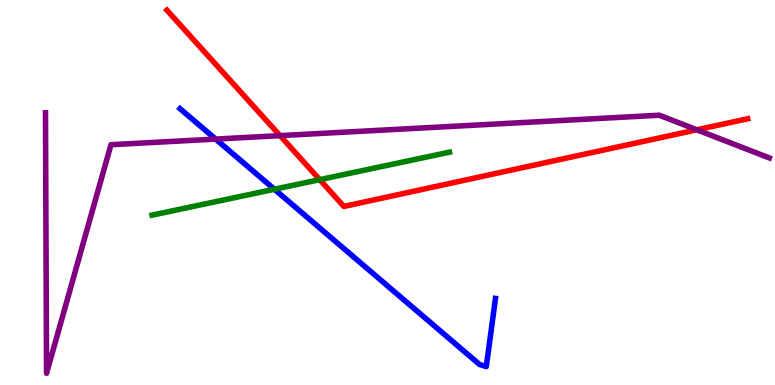[{'lines': ['blue', 'red'], 'intersections': []}, {'lines': ['green', 'red'], 'intersections': [{'x': 4.13, 'y': 5.33}]}, {'lines': ['purple', 'red'], 'intersections': [{'x': 3.61, 'y': 6.48}, {'x': 8.99, 'y': 6.63}]}, {'lines': ['blue', 'green'], 'intersections': [{'x': 3.54, 'y': 5.08}]}, {'lines': ['blue', 'purple'], 'intersections': [{'x': 2.78, 'y': 6.39}]}, {'lines': ['green', 'purple'], 'intersections': []}]